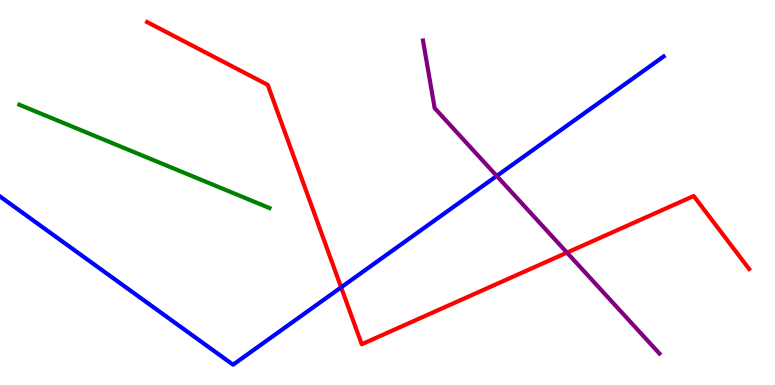[{'lines': ['blue', 'red'], 'intersections': [{'x': 4.4, 'y': 2.54}]}, {'lines': ['green', 'red'], 'intersections': []}, {'lines': ['purple', 'red'], 'intersections': [{'x': 7.32, 'y': 3.44}]}, {'lines': ['blue', 'green'], 'intersections': []}, {'lines': ['blue', 'purple'], 'intersections': [{'x': 6.41, 'y': 5.43}]}, {'lines': ['green', 'purple'], 'intersections': []}]